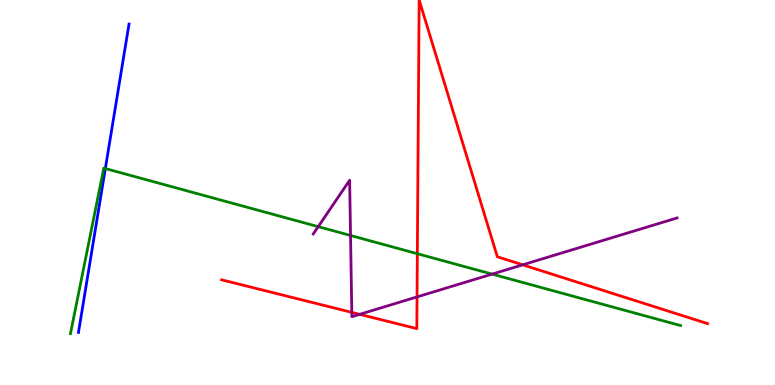[{'lines': ['blue', 'red'], 'intersections': []}, {'lines': ['green', 'red'], 'intersections': [{'x': 5.39, 'y': 3.41}]}, {'lines': ['purple', 'red'], 'intersections': [{'x': 4.54, 'y': 1.89}, {'x': 4.64, 'y': 1.84}, {'x': 5.38, 'y': 2.29}, {'x': 6.74, 'y': 3.12}]}, {'lines': ['blue', 'green'], 'intersections': [{'x': 1.36, 'y': 5.62}]}, {'lines': ['blue', 'purple'], 'intersections': []}, {'lines': ['green', 'purple'], 'intersections': [{'x': 4.11, 'y': 4.11}, {'x': 4.52, 'y': 3.88}, {'x': 6.35, 'y': 2.88}]}]